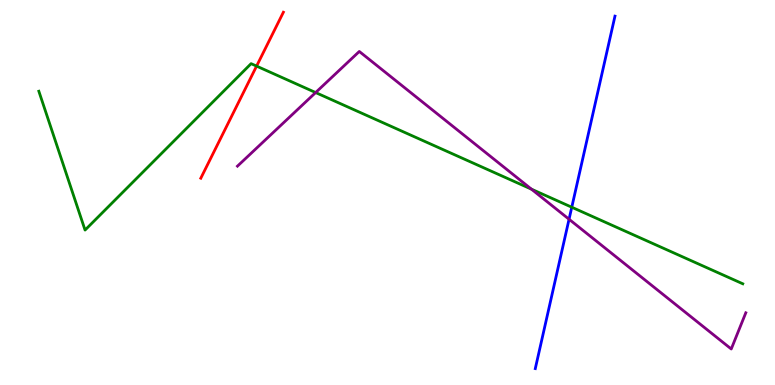[{'lines': ['blue', 'red'], 'intersections': []}, {'lines': ['green', 'red'], 'intersections': [{'x': 3.31, 'y': 8.28}]}, {'lines': ['purple', 'red'], 'intersections': []}, {'lines': ['blue', 'green'], 'intersections': [{'x': 7.38, 'y': 4.62}]}, {'lines': ['blue', 'purple'], 'intersections': [{'x': 7.34, 'y': 4.31}]}, {'lines': ['green', 'purple'], 'intersections': [{'x': 4.07, 'y': 7.6}, {'x': 6.86, 'y': 5.09}]}]